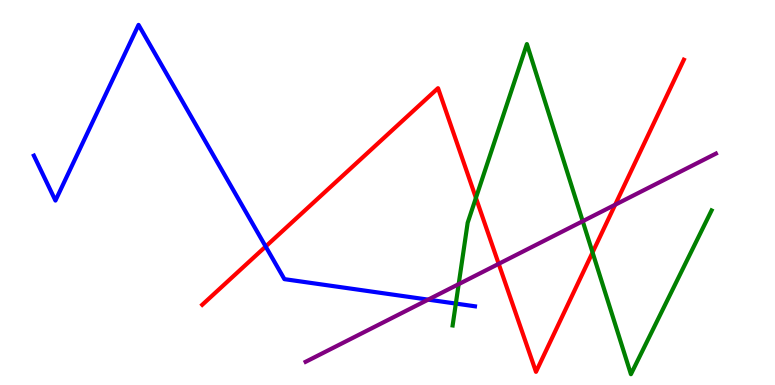[{'lines': ['blue', 'red'], 'intersections': [{'x': 3.43, 'y': 3.6}]}, {'lines': ['green', 'red'], 'intersections': [{'x': 6.14, 'y': 4.86}, {'x': 7.65, 'y': 3.44}]}, {'lines': ['purple', 'red'], 'intersections': [{'x': 6.43, 'y': 3.15}, {'x': 7.94, 'y': 4.68}]}, {'lines': ['blue', 'green'], 'intersections': [{'x': 5.88, 'y': 2.11}]}, {'lines': ['blue', 'purple'], 'intersections': [{'x': 5.52, 'y': 2.22}]}, {'lines': ['green', 'purple'], 'intersections': [{'x': 5.92, 'y': 2.62}, {'x': 7.52, 'y': 4.25}]}]